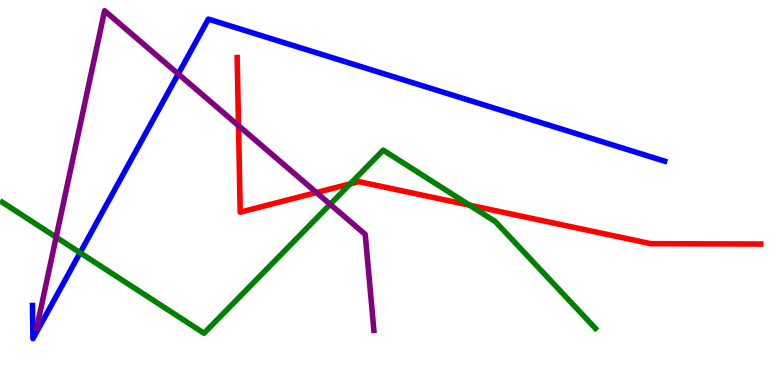[{'lines': ['blue', 'red'], 'intersections': []}, {'lines': ['green', 'red'], 'intersections': [{'x': 4.52, 'y': 5.23}, {'x': 6.06, 'y': 4.67}]}, {'lines': ['purple', 'red'], 'intersections': [{'x': 3.08, 'y': 6.74}, {'x': 4.08, 'y': 5.0}]}, {'lines': ['blue', 'green'], 'intersections': [{'x': 1.03, 'y': 3.43}]}, {'lines': ['blue', 'purple'], 'intersections': [{'x': 2.3, 'y': 8.08}]}, {'lines': ['green', 'purple'], 'intersections': [{'x': 0.724, 'y': 3.84}, {'x': 4.26, 'y': 4.69}]}]